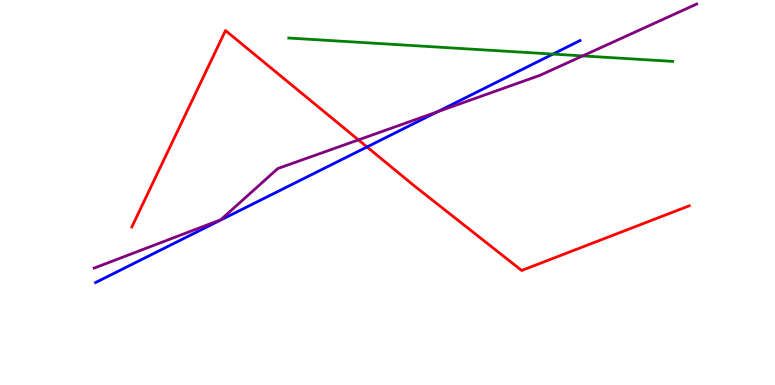[{'lines': ['blue', 'red'], 'intersections': [{'x': 4.74, 'y': 6.18}]}, {'lines': ['green', 'red'], 'intersections': []}, {'lines': ['purple', 'red'], 'intersections': [{'x': 4.62, 'y': 6.37}]}, {'lines': ['blue', 'green'], 'intersections': [{'x': 7.13, 'y': 8.59}]}, {'lines': ['blue', 'purple'], 'intersections': [{'x': 5.64, 'y': 7.1}]}, {'lines': ['green', 'purple'], 'intersections': [{'x': 7.52, 'y': 8.55}]}]